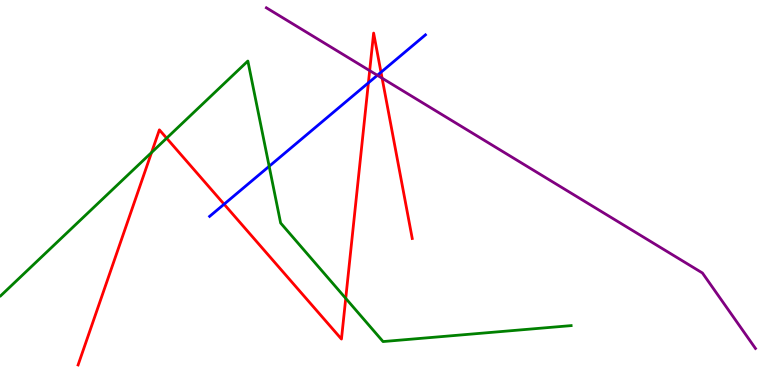[{'lines': ['blue', 'red'], 'intersections': [{'x': 2.89, 'y': 4.7}, {'x': 4.75, 'y': 7.85}, {'x': 4.92, 'y': 8.12}]}, {'lines': ['green', 'red'], 'intersections': [{'x': 1.96, 'y': 6.04}, {'x': 2.15, 'y': 6.41}, {'x': 4.46, 'y': 2.25}]}, {'lines': ['purple', 'red'], 'intersections': [{'x': 4.77, 'y': 8.17}, {'x': 4.93, 'y': 7.97}]}, {'lines': ['blue', 'green'], 'intersections': [{'x': 3.47, 'y': 5.68}]}, {'lines': ['blue', 'purple'], 'intersections': [{'x': 4.87, 'y': 8.04}]}, {'lines': ['green', 'purple'], 'intersections': []}]